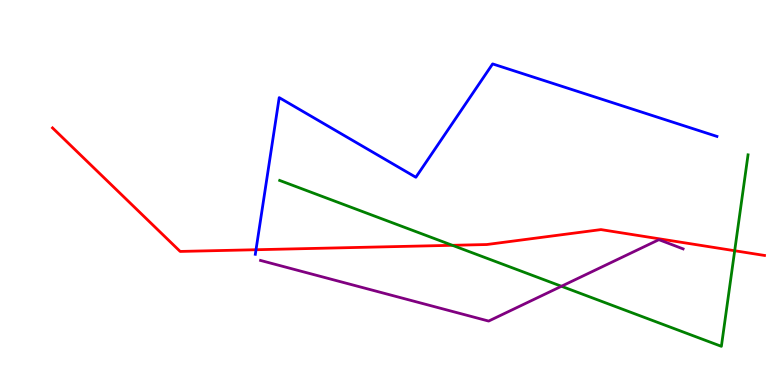[{'lines': ['blue', 'red'], 'intersections': [{'x': 3.3, 'y': 3.51}]}, {'lines': ['green', 'red'], 'intersections': [{'x': 5.84, 'y': 3.63}, {'x': 9.48, 'y': 3.49}]}, {'lines': ['purple', 'red'], 'intersections': []}, {'lines': ['blue', 'green'], 'intersections': []}, {'lines': ['blue', 'purple'], 'intersections': []}, {'lines': ['green', 'purple'], 'intersections': [{'x': 7.24, 'y': 2.56}]}]